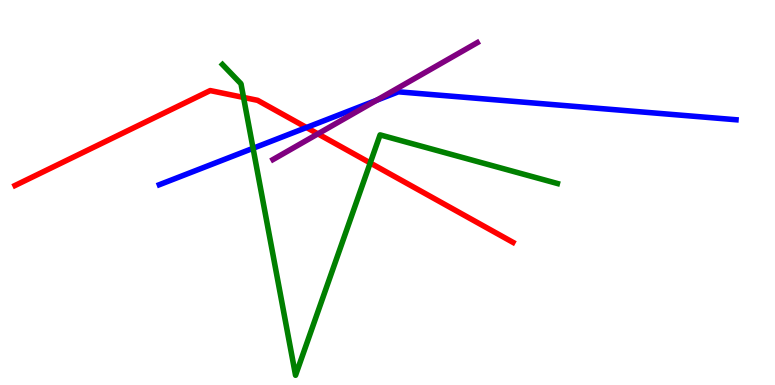[{'lines': ['blue', 'red'], 'intersections': [{'x': 3.95, 'y': 6.69}]}, {'lines': ['green', 'red'], 'intersections': [{'x': 3.14, 'y': 7.47}, {'x': 4.78, 'y': 5.77}]}, {'lines': ['purple', 'red'], 'intersections': [{'x': 4.1, 'y': 6.52}]}, {'lines': ['blue', 'green'], 'intersections': [{'x': 3.27, 'y': 6.15}]}, {'lines': ['blue', 'purple'], 'intersections': [{'x': 4.86, 'y': 7.39}]}, {'lines': ['green', 'purple'], 'intersections': []}]